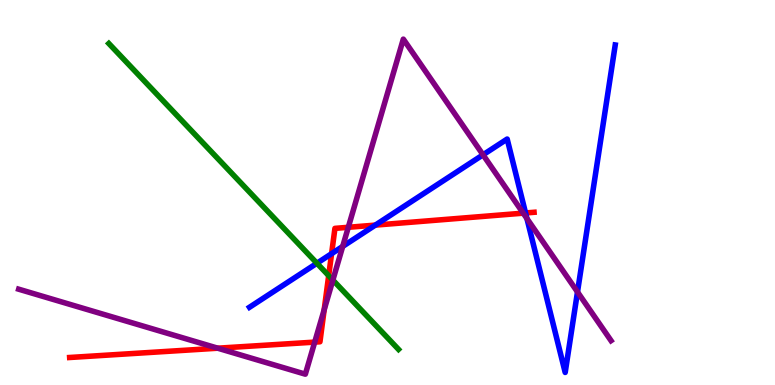[{'lines': ['blue', 'red'], 'intersections': [{'x': 4.28, 'y': 3.41}, {'x': 4.84, 'y': 4.15}, {'x': 6.78, 'y': 4.47}]}, {'lines': ['green', 'red'], 'intersections': [{'x': 4.24, 'y': 2.84}]}, {'lines': ['purple', 'red'], 'intersections': [{'x': 2.81, 'y': 0.956}, {'x': 4.06, 'y': 1.11}, {'x': 4.18, 'y': 1.95}, {'x': 4.49, 'y': 4.1}, {'x': 6.75, 'y': 4.46}]}, {'lines': ['blue', 'green'], 'intersections': [{'x': 4.09, 'y': 3.16}]}, {'lines': ['blue', 'purple'], 'intersections': [{'x': 4.42, 'y': 3.6}, {'x': 6.23, 'y': 5.98}, {'x': 6.8, 'y': 4.32}, {'x': 7.45, 'y': 2.42}]}, {'lines': ['green', 'purple'], 'intersections': [{'x': 4.3, 'y': 2.73}]}]